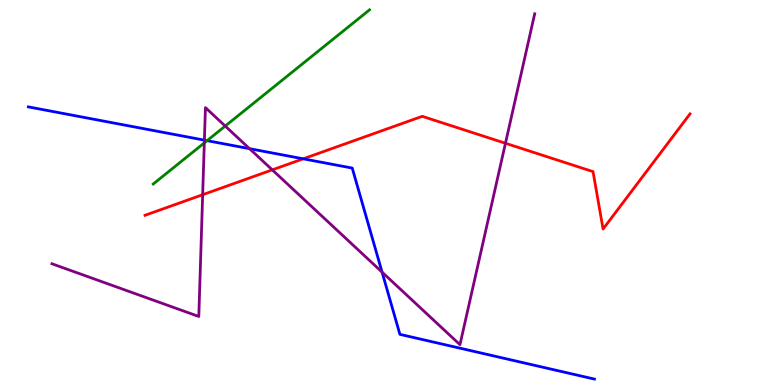[{'lines': ['blue', 'red'], 'intersections': [{'x': 3.91, 'y': 5.87}]}, {'lines': ['green', 'red'], 'intersections': []}, {'lines': ['purple', 'red'], 'intersections': [{'x': 2.62, 'y': 4.94}, {'x': 3.51, 'y': 5.59}, {'x': 6.52, 'y': 6.28}]}, {'lines': ['blue', 'green'], 'intersections': [{'x': 2.67, 'y': 6.35}]}, {'lines': ['blue', 'purple'], 'intersections': [{'x': 2.64, 'y': 6.36}, {'x': 3.22, 'y': 6.14}, {'x': 4.93, 'y': 2.93}]}, {'lines': ['green', 'purple'], 'intersections': [{'x': 2.64, 'y': 6.29}, {'x': 2.91, 'y': 6.73}]}]